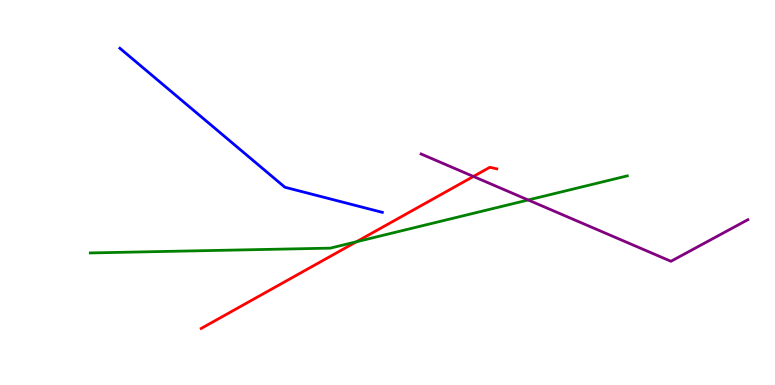[{'lines': ['blue', 'red'], 'intersections': []}, {'lines': ['green', 'red'], 'intersections': [{'x': 4.6, 'y': 3.72}]}, {'lines': ['purple', 'red'], 'intersections': [{'x': 6.11, 'y': 5.42}]}, {'lines': ['blue', 'green'], 'intersections': []}, {'lines': ['blue', 'purple'], 'intersections': []}, {'lines': ['green', 'purple'], 'intersections': [{'x': 6.82, 'y': 4.81}]}]